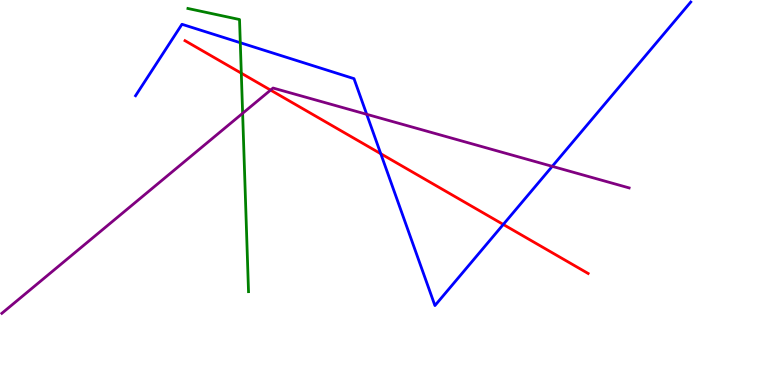[{'lines': ['blue', 'red'], 'intersections': [{'x': 4.91, 'y': 6.01}, {'x': 6.49, 'y': 4.17}]}, {'lines': ['green', 'red'], 'intersections': [{'x': 3.11, 'y': 8.1}]}, {'lines': ['purple', 'red'], 'intersections': [{'x': 3.49, 'y': 7.66}]}, {'lines': ['blue', 'green'], 'intersections': [{'x': 3.1, 'y': 8.89}]}, {'lines': ['blue', 'purple'], 'intersections': [{'x': 4.73, 'y': 7.03}, {'x': 7.13, 'y': 5.68}]}, {'lines': ['green', 'purple'], 'intersections': [{'x': 3.13, 'y': 7.06}]}]